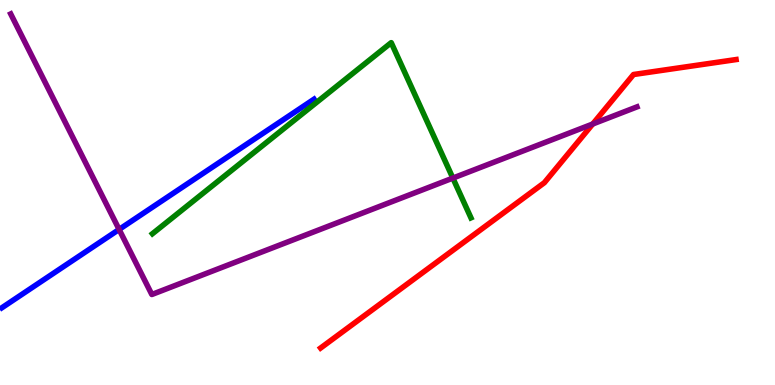[{'lines': ['blue', 'red'], 'intersections': []}, {'lines': ['green', 'red'], 'intersections': []}, {'lines': ['purple', 'red'], 'intersections': [{'x': 7.65, 'y': 6.78}]}, {'lines': ['blue', 'green'], 'intersections': []}, {'lines': ['blue', 'purple'], 'intersections': [{'x': 1.54, 'y': 4.04}]}, {'lines': ['green', 'purple'], 'intersections': [{'x': 5.84, 'y': 5.37}]}]